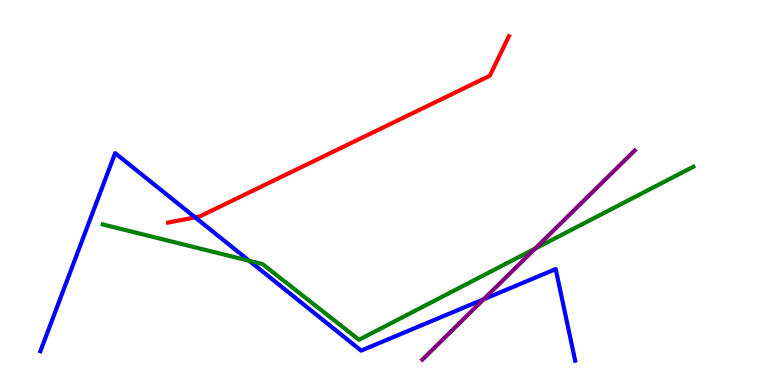[{'lines': ['blue', 'red'], 'intersections': [{'x': 2.52, 'y': 4.35}]}, {'lines': ['green', 'red'], 'intersections': []}, {'lines': ['purple', 'red'], 'intersections': []}, {'lines': ['blue', 'green'], 'intersections': [{'x': 3.22, 'y': 3.23}]}, {'lines': ['blue', 'purple'], 'intersections': [{'x': 6.24, 'y': 2.23}]}, {'lines': ['green', 'purple'], 'intersections': [{'x': 6.9, 'y': 3.54}]}]